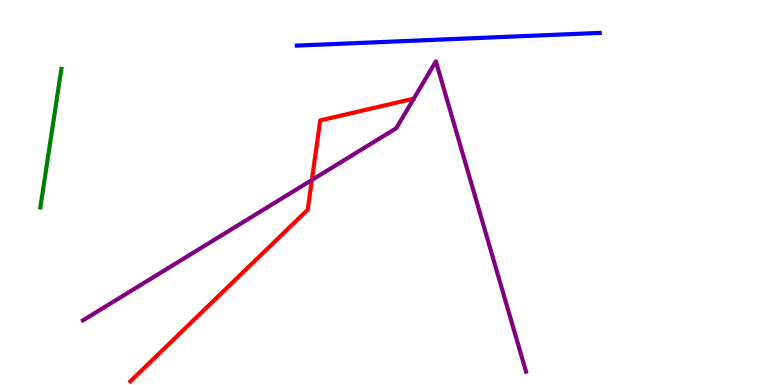[{'lines': ['blue', 'red'], 'intersections': []}, {'lines': ['green', 'red'], 'intersections': []}, {'lines': ['purple', 'red'], 'intersections': [{'x': 4.02, 'y': 5.32}]}, {'lines': ['blue', 'green'], 'intersections': []}, {'lines': ['blue', 'purple'], 'intersections': []}, {'lines': ['green', 'purple'], 'intersections': []}]